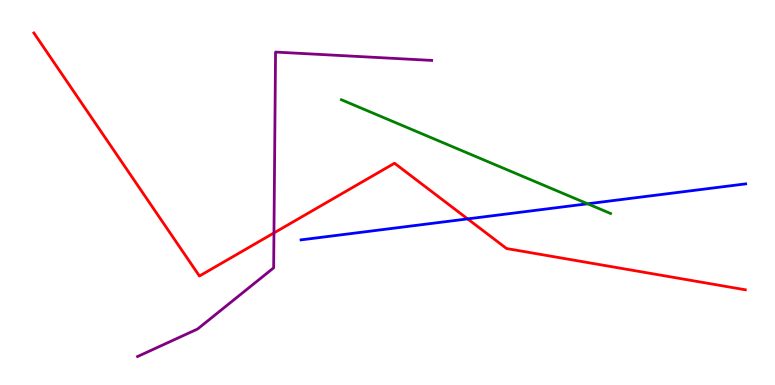[{'lines': ['blue', 'red'], 'intersections': [{'x': 6.03, 'y': 4.31}]}, {'lines': ['green', 'red'], 'intersections': []}, {'lines': ['purple', 'red'], 'intersections': [{'x': 3.53, 'y': 3.95}]}, {'lines': ['blue', 'green'], 'intersections': [{'x': 7.58, 'y': 4.71}]}, {'lines': ['blue', 'purple'], 'intersections': []}, {'lines': ['green', 'purple'], 'intersections': []}]